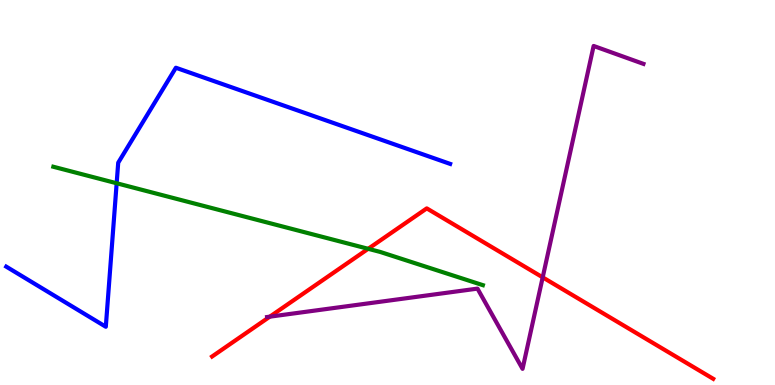[{'lines': ['blue', 'red'], 'intersections': []}, {'lines': ['green', 'red'], 'intersections': [{'x': 4.75, 'y': 3.54}]}, {'lines': ['purple', 'red'], 'intersections': [{'x': 3.48, 'y': 1.77}, {'x': 7.0, 'y': 2.8}]}, {'lines': ['blue', 'green'], 'intersections': [{'x': 1.51, 'y': 5.24}]}, {'lines': ['blue', 'purple'], 'intersections': []}, {'lines': ['green', 'purple'], 'intersections': []}]